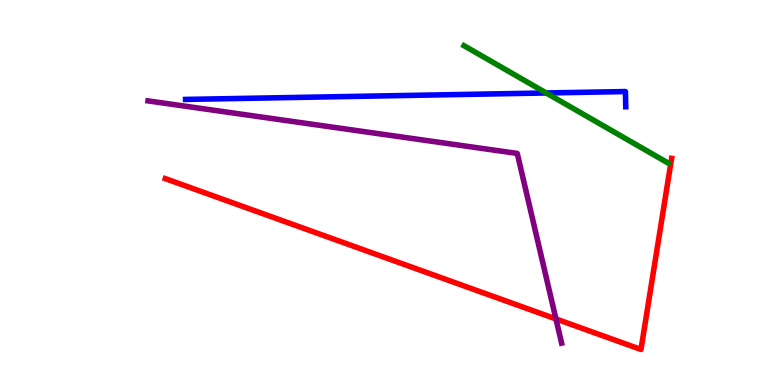[{'lines': ['blue', 'red'], 'intersections': []}, {'lines': ['green', 'red'], 'intersections': []}, {'lines': ['purple', 'red'], 'intersections': [{'x': 7.17, 'y': 1.72}]}, {'lines': ['blue', 'green'], 'intersections': [{'x': 7.05, 'y': 7.59}]}, {'lines': ['blue', 'purple'], 'intersections': []}, {'lines': ['green', 'purple'], 'intersections': []}]